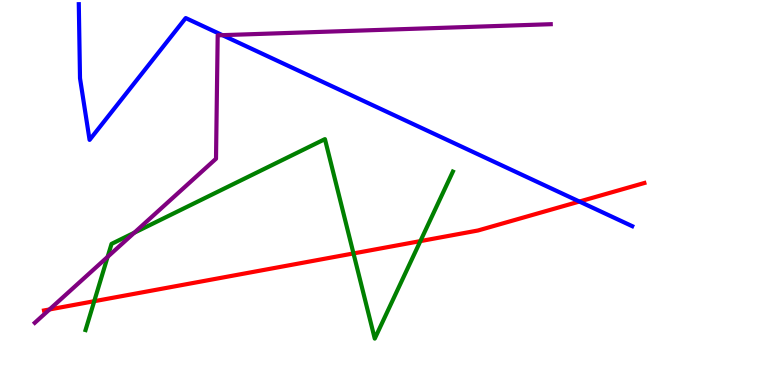[{'lines': ['blue', 'red'], 'intersections': [{'x': 7.48, 'y': 4.77}]}, {'lines': ['green', 'red'], 'intersections': [{'x': 1.22, 'y': 2.18}, {'x': 4.56, 'y': 3.42}, {'x': 5.42, 'y': 3.74}]}, {'lines': ['purple', 'red'], 'intersections': [{'x': 0.639, 'y': 1.96}]}, {'lines': ['blue', 'green'], 'intersections': []}, {'lines': ['blue', 'purple'], 'intersections': [{'x': 2.87, 'y': 9.09}]}, {'lines': ['green', 'purple'], 'intersections': [{'x': 1.39, 'y': 3.33}, {'x': 1.73, 'y': 3.95}]}]